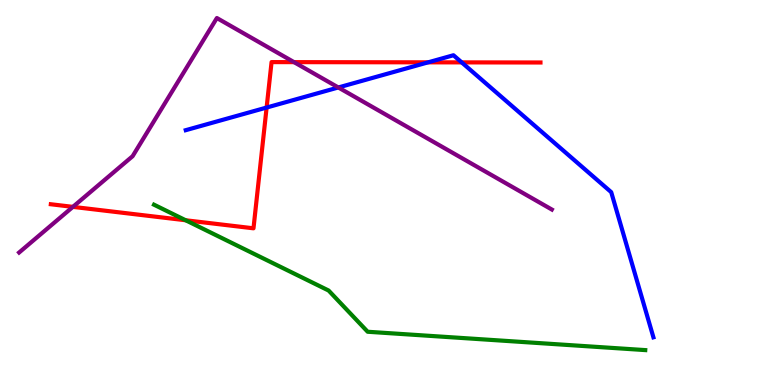[{'lines': ['blue', 'red'], 'intersections': [{'x': 3.44, 'y': 7.21}, {'x': 5.52, 'y': 8.38}, {'x': 5.96, 'y': 8.38}]}, {'lines': ['green', 'red'], 'intersections': [{'x': 2.4, 'y': 4.28}]}, {'lines': ['purple', 'red'], 'intersections': [{'x': 0.941, 'y': 4.63}, {'x': 3.79, 'y': 8.39}]}, {'lines': ['blue', 'green'], 'intersections': []}, {'lines': ['blue', 'purple'], 'intersections': [{'x': 4.37, 'y': 7.73}]}, {'lines': ['green', 'purple'], 'intersections': []}]